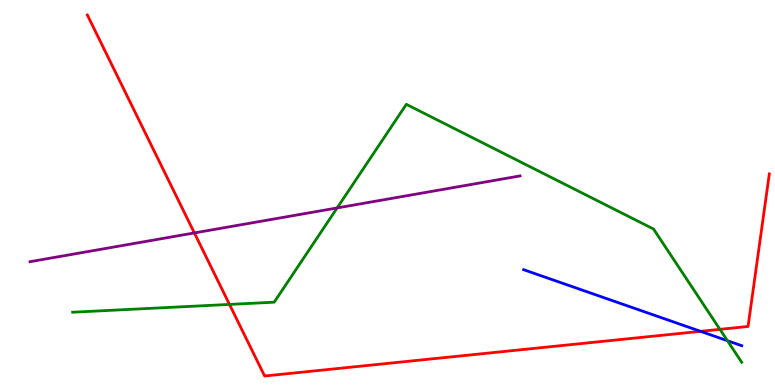[{'lines': ['blue', 'red'], 'intersections': [{'x': 9.04, 'y': 1.39}]}, {'lines': ['green', 'red'], 'intersections': [{'x': 2.96, 'y': 2.09}, {'x': 9.29, 'y': 1.45}]}, {'lines': ['purple', 'red'], 'intersections': [{'x': 2.51, 'y': 3.95}]}, {'lines': ['blue', 'green'], 'intersections': [{'x': 9.39, 'y': 1.15}]}, {'lines': ['blue', 'purple'], 'intersections': []}, {'lines': ['green', 'purple'], 'intersections': [{'x': 4.35, 'y': 4.6}]}]